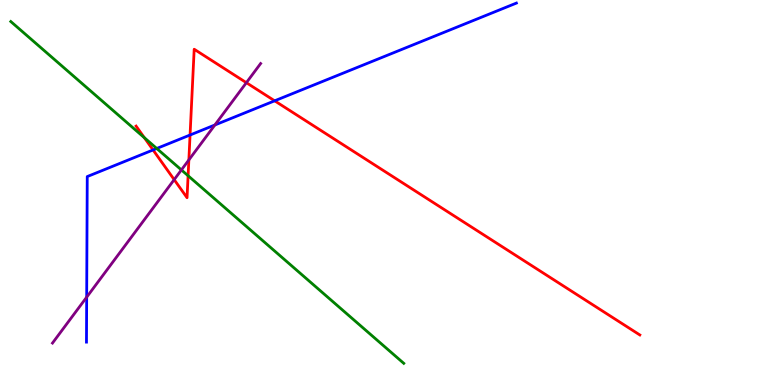[{'lines': ['blue', 'red'], 'intersections': [{'x': 1.98, 'y': 6.1}, {'x': 2.45, 'y': 6.49}, {'x': 3.54, 'y': 7.38}]}, {'lines': ['green', 'red'], 'intersections': [{'x': 1.86, 'y': 6.42}, {'x': 2.43, 'y': 5.44}]}, {'lines': ['purple', 'red'], 'intersections': [{'x': 2.25, 'y': 5.33}, {'x': 2.44, 'y': 5.85}, {'x': 3.18, 'y': 7.85}]}, {'lines': ['blue', 'green'], 'intersections': [{'x': 2.02, 'y': 6.14}]}, {'lines': ['blue', 'purple'], 'intersections': [{'x': 1.12, 'y': 2.28}, {'x': 2.77, 'y': 6.75}]}, {'lines': ['green', 'purple'], 'intersections': [{'x': 2.34, 'y': 5.59}]}]